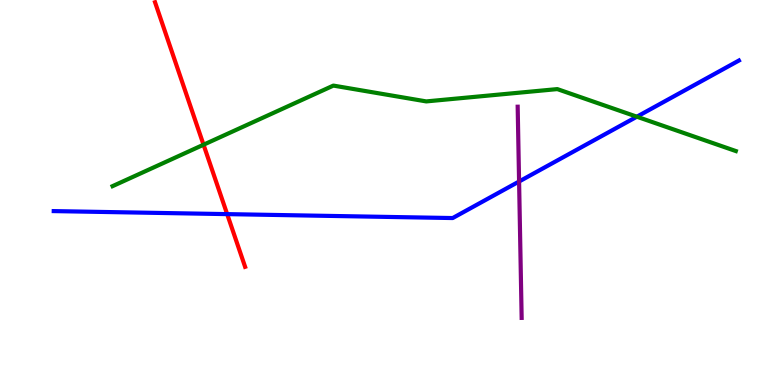[{'lines': ['blue', 'red'], 'intersections': [{'x': 2.93, 'y': 4.44}]}, {'lines': ['green', 'red'], 'intersections': [{'x': 2.63, 'y': 6.24}]}, {'lines': ['purple', 'red'], 'intersections': []}, {'lines': ['blue', 'green'], 'intersections': [{'x': 8.22, 'y': 6.97}]}, {'lines': ['blue', 'purple'], 'intersections': [{'x': 6.7, 'y': 5.29}]}, {'lines': ['green', 'purple'], 'intersections': []}]